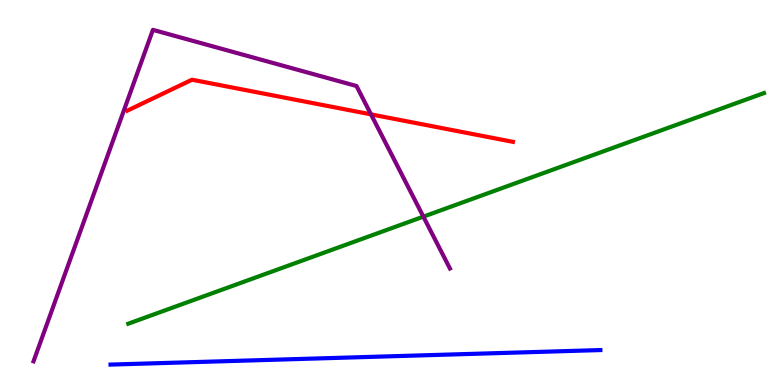[{'lines': ['blue', 'red'], 'intersections': []}, {'lines': ['green', 'red'], 'intersections': []}, {'lines': ['purple', 'red'], 'intersections': [{'x': 4.79, 'y': 7.03}]}, {'lines': ['blue', 'green'], 'intersections': []}, {'lines': ['blue', 'purple'], 'intersections': []}, {'lines': ['green', 'purple'], 'intersections': [{'x': 5.46, 'y': 4.37}]}]